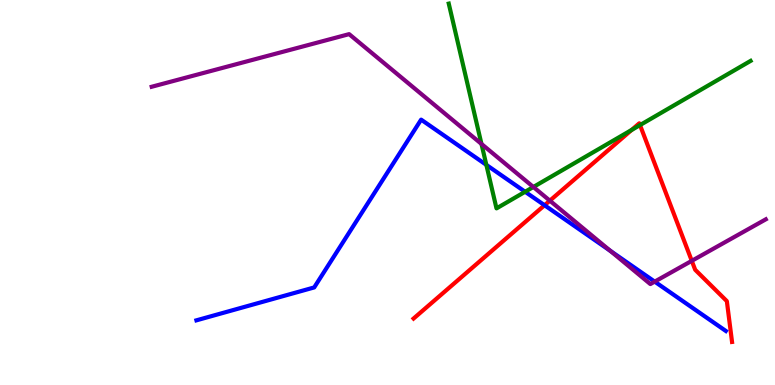[{'lines': ['blue', 'red'], 'intersections': [{'x': 7.03, 'y': 4.67}]}, {'lines': ['green', 'red'], 'intersections': [{'x': 8.15, 'y': 6.62}, {'x': 8.26, 'y': 6.75}]}, {'lines': ['purple', 'red'], 'intersections': [{'x': 7.09, 'y': 4.79}, {'x': 8.93, 'y': 3.23}]}, {'lines': ['blue', 'green'], 'intersections': [{'x': 6.28, 'y': 5.72}, {'x': 6.78, 'y': 5.02}]}, {'lines': ['blue', 'purple'], 'intersections': [{'x': 7.87, 'y': 3.49}, {'x': 8.45, 'y': 2.69}]}, {'lines': ['green', 'purple'], 'intersections': [{'x': 6.21, 'y': 6.26}, {'x': 6.88, 'y': 5.14}]}]